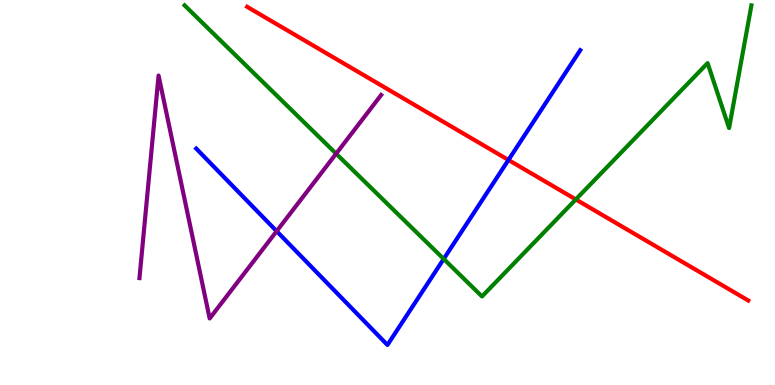[{'lines': ['blue', 'red'], 'intersections': [{'x': 6.56, 'y': 5.85}]}, {'lines': ['green', 'red'], 'intersections': [{'x': 7.43, 'y': 4.82}]}, {'lines': ['purple', 'red'], 'intersections': []}, {'lines': ['blue', 'green'], 'intersections': [{'x': 5.73, 'y': 3.27}]}, {'lines': ['blue', 'purple'], 'intersections': [{'x': 3.57, 'y': 4.0}]}, {'lines': ['green', 'purple'], 'intersections': [{'x': 4.34, 'y': 6.01}]}]